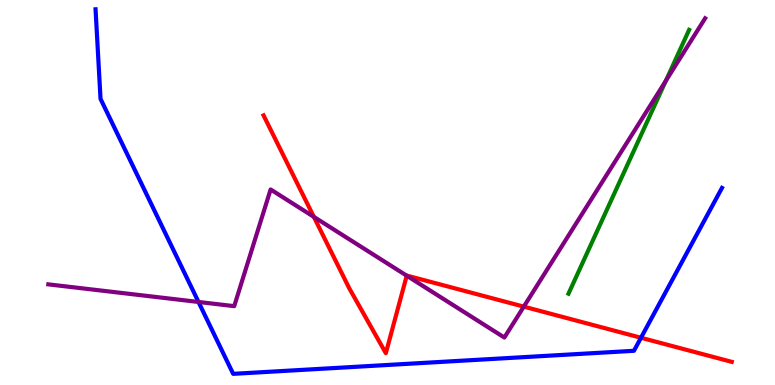[{'lines': ['blue', 'red'], 'intersections': [{'x': 8.27, 'y': 1.23}]}, {'lines': ['green', 'red'], 'intersections': []}, {'lines': ['purple', 'red'], 'intersections': [{'x': 4.05, 'y': 4.37}, {'x': 5.25, 'y': 2.84}, {'x': 6.76, 'y': 2.04}]}, {'lines': ['blue', 'green'], 'intersections': []}, {'lines': ['blue', 'purple'], 'intersections': [{'x': 2.56, 'y': 2.16}]}, {'lines': ['green', 'purple'], 'intersections': [{'x': 8.59, 'y': 7.9}]}]